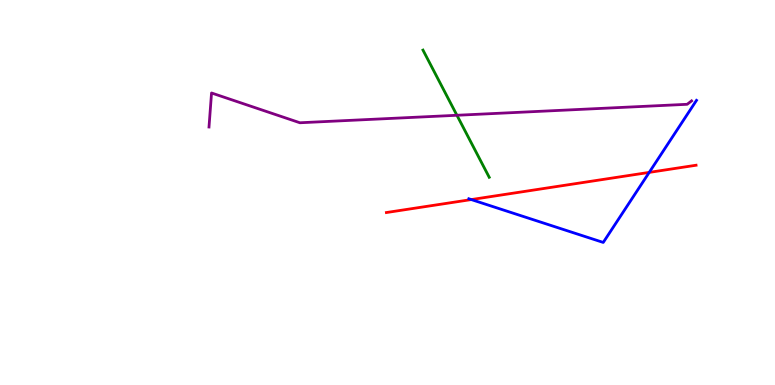[{'lines': ['blue', 'red'], 'intersections': [{'x': 6.08, 'y': 4.82}, {'x': 8.38, 'y': 5.52}]}, {'lines': ['green', 'red'], 'intersections': []}, {'lines': ['purple', 'red'], 'intersections': []}, {'lines': ['blue', 'green'], 'intersections': []}, {'lines': ['blue', 'purple'], 'intersections': []}, {'lines': ['green', 'purple'], 'intersections': [{'x': 5.9, 'y': 7.01}]}]